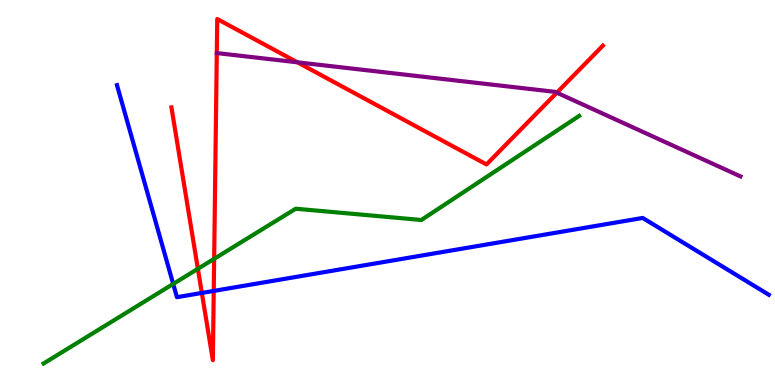[{'lines': ['blue', 'red'], 'intersections': [{'x': 2.6, 'y': 2.39}, {'x': 2.76, 'y': 2.44}]}, {'lines': ['green', 'red'], 'intersections': [{'x': 2.55, 'y': 3.02}, {'x': 2.76, 'y': 3.28}]}, {'lines': ['purple', 'red'], 'intersections': [{'x': 3.84, 'y': 8.38}, {'x': 7.18, 'y': 7.59}]}, {'lines': ['blue', 'green'], 'intersections': [{'x': 2.23, 'y': 2.62}]}, {'lines': ['blue', 'purple'], 'intersections': []}, {'lines': ['green', 'purple'], 'intersections': []}]